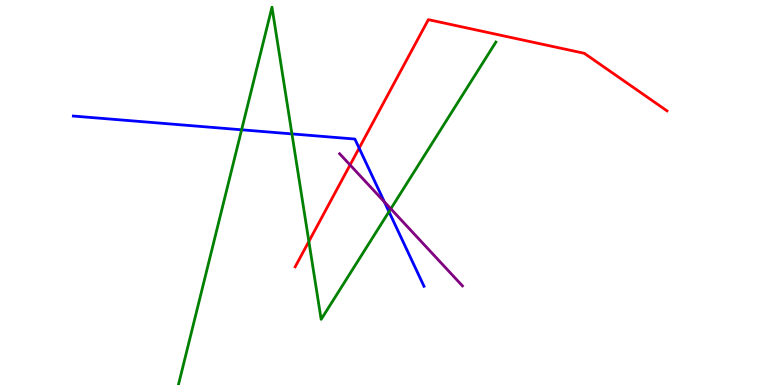[{'lines': ['blue', 'red'], 'intersections': [{'x': 4.63, 'y': 6.15}]}, {'lines': ['green', 'red'], 'intersections': [{'x': 3.99, 'y': 3.73}]}, {'lines': ['purple', 'red'], 'intersections': [{'x': 4.52, 'y': 5.72}]}, {'lines': ['blue', 'green'], 'intersections': [{'x': 3.12, 'y': 6.63}, {'x': 3.77, 'y': 6.52}, {'x': 5.02, 'y': 4.5}]}, {'lines': ['blue', 'purple'], 'intersections': [{'x': 4.96, 'y': 4.76}]}, {'lines': ['green', 'purple'], 'intersections': [{'x': 5.04, 'y': 4.58}]}]